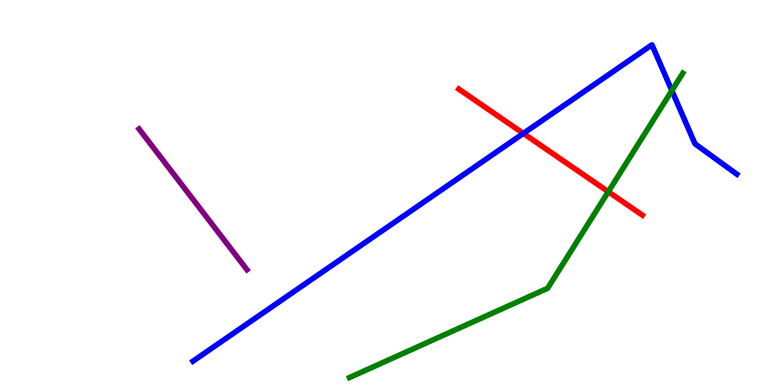[{'lines': ['blue', 'red'], 'intersections': [{'x': 6.75, 'y': 6.53}]}, {'lines': ['green', 'red'], 'intersections': [{'x': 7.85, 'y': 5.02}]}, {'lines': ['purple', 'red'], 'intersections': []}, {'lines': ['blue', 'green'], 'intersections': [{'x': 8.67, 'y': 7.65}]}, {'lines': ['blue', 'purple'], 'intersections': []}, {'lines': ['green', 'purple'], 'intersections': []}]